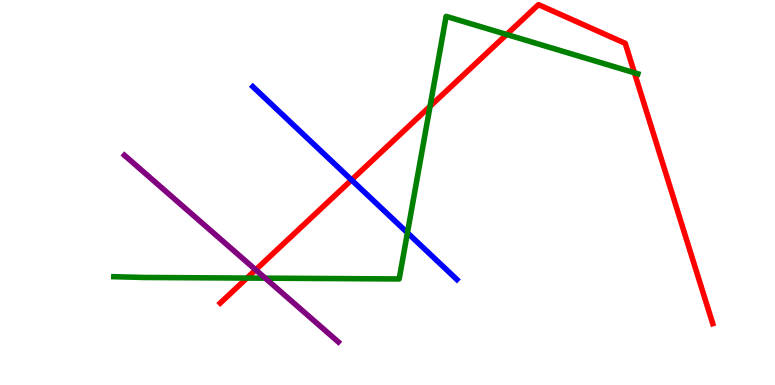[{'lines': ['blue', 'red'], 'intersections': [{'x': 4.54, 'y': 5.33}]}, {'lines': ['green', 'red'], 'intersections': [{'x': 3.19, 'y': 2.78}, {'x': 5.55, 'y': 7.24}, {'x': 6.54, 'y': 9.1}, {'x': 8.19, 'y': 8.11}]}, {'lines': ['purple', 'red'], 'intersections': [{'x': 3.3, 'y': 2.99}]}, {'lines': ['blue', 'green'], 'intersections': [{'x': 5.26, 'y': 3.95}]}, {'lines': ['blue', 'purple'], 'intersections': []}, {'lines': ['green', 'purple'], 'intersections': [{'x': 3.42, 'y': 2.77}]}]